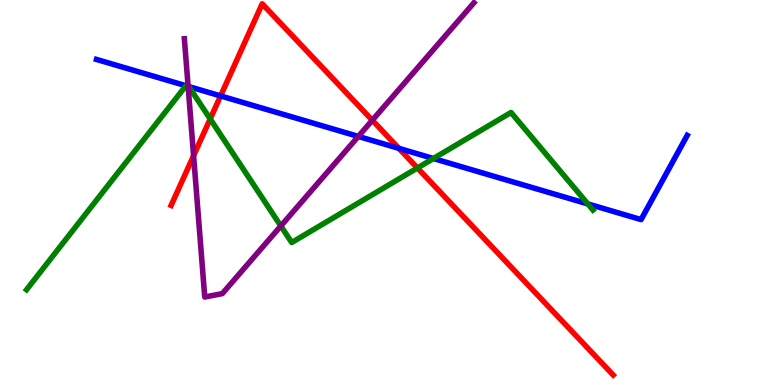[{'lines': ['blue', 'red'], 'intersections': [{'x': 2.85, 'y': 7.51}, {'x': 5.15, 'y': 6.15}]}, {'lines': ['green', 'red'], 'intersections': [{'x': 2.71, 'y': 6.91}, {'x': 5.39, 'y': 5.64}]}, {'lines': ['purple', 'red'], 'intersections': [{'x': 2.5, 'y': 5.96}, {'x': 4.8, 'y': 6.88}]}, {'lines': ['blue', 'green'], 'intersections': [{'x': 2.4, 'y': 7.77}, {'x': 2.44, 'y': 7.75}, {'x': 5.59, 'y': 5.88}, {'x': 7.58, 'y': 4.7}]}, {'lines': ['blue', 'purple'], 'intersections': [{'x': 2.43, 'y': 7.76}, {'x': 4.62, 'y': 6.46}]}, {'lines': ['green', 'purple'], 'intersections': [{'x': 2.43, 'y': 7.78}, {'x': 3.62, 'y': 4.13}]}]